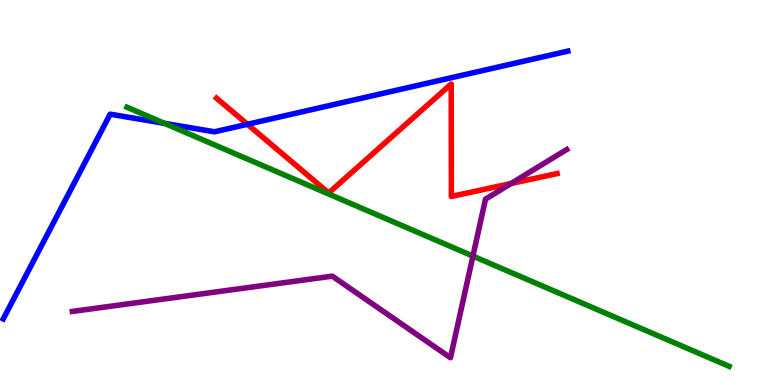[{'lines': ['blue', 'red'], 'intersections': [{'x': 3.19, 'y': 6.77}]}, {'lines': ['green', 'red'], 'intersections': []}, {'lines': ['purple', 'red'], 'intersections': [{'x': 6.59, 'y': 5.23}]}, {'lines': ['blue', 'green'], 'intersections': [{'x': 2.12, 'y': 6.8}]}, {'lines': ['blue', 'purple'], 'intersections': []}, {'lines': ['green', 'purple'], 'intersections': [{'x': 6.1, 'y': 3.35}]}]